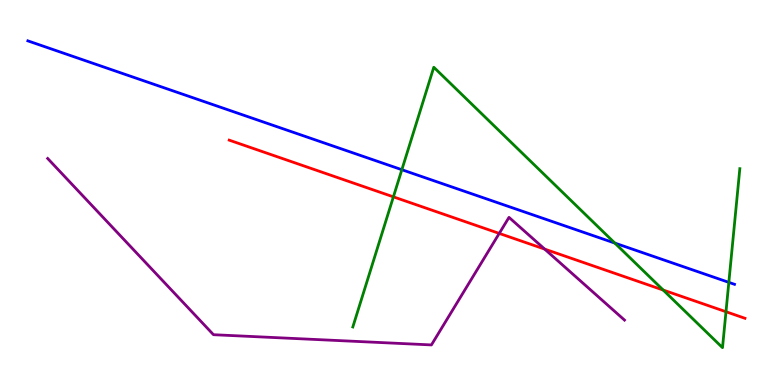[{'lines': ['blue', 'red'], 'intersections': []}, {'lines': ['green', 'red'], 'intersections': [{'x': 5.08, 'y': 4.89}, {'x': 8.56, 'y': 2.47}, {'x': 9.37, 'y': 1.9}]}, {'lines': ['purple', 'red'], 'intersections': [{'x': 6.44, 'y': 3.94}, {'x': 7.03, 'y': 3.53}]}, {'lines': ['blue', 'green'], 'intersections': [{'x': 5.19, 'y': 5.59}, {'x': 7.93, 'y': 3.69}, {'x': 9.4, 'y': 2.67}]}, {'lines': ['blue', 'purple'], 'intersections': []}, {'lines': ['green', 'purple'], 'intersections': []}]